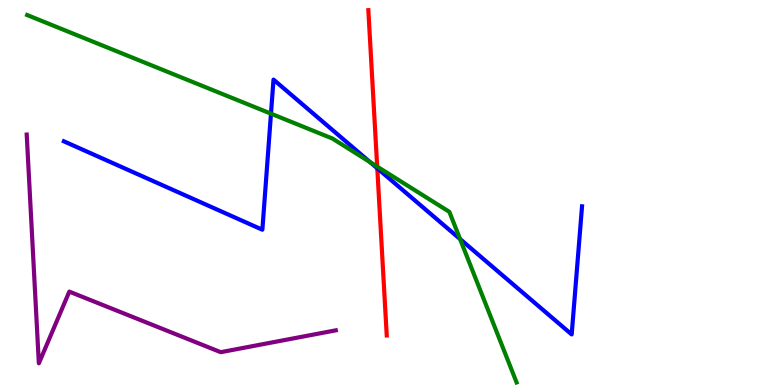[{'lines': ['blue', 'red'], 'intersections': [{'x': 4.87, 'y': 5.63}]}, {'lines': ['green', 'red'], 'intersections': [{'x': 4.87, 'y': 5.67}]}, {'lines': ['purple', 'red'], 'intersections': []}, {'lines': ['blue', 'green'], 'intersections': [{'x': 3.5, 'y': 7.05}, {'x': 4.78, 'y': 5.79}, {'x': 5.94, 'y': 3.79}]}, {'lines': ['blue', 'purple'], 'intersections': []}, {'lines': ['green', 'purple'], 'intersections': []}]